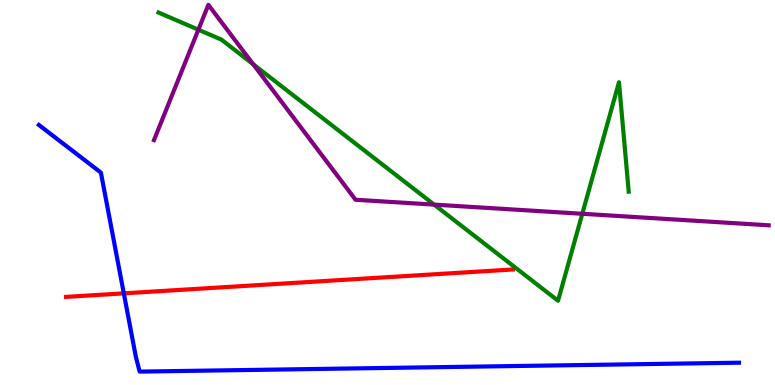[{'lines': ['blue', 'red'], 'intersections': [{'x': 1.6, 'y': 2.38}]}, {'lines': ['green', 'red'], 'intersections': []}, {'lines': ['purple', 'red'], 'intersections': []}, {'lines': ['blue', 'green'], 'intersections': []}, {'lines': ['blue', 'purple'], 'intersections': []}, {'lines': ['green', 'purple'], 'intersections': [{'x': 2.56, 'y': 9.23}, {'x': 3.27, 'y': 8.33}, {'x': 5.6, 'y': 4.69}, {'x': 7.51, 'y': 4.45}]}]